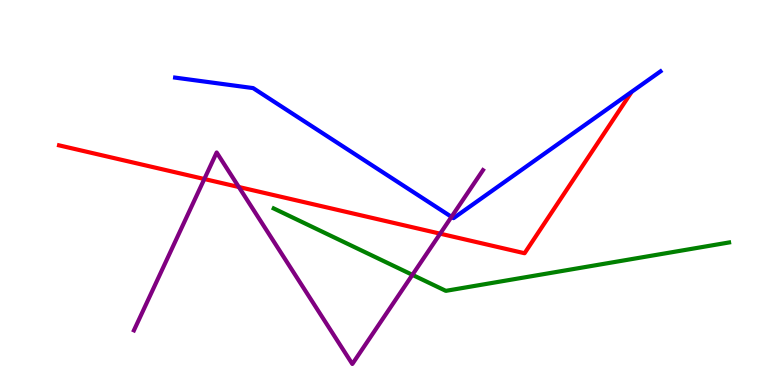[{'lines': ['blue', 'red'], 'intersections': []}, {'lines': ['green', 'red'], 'intersections': []}, {'lines': ['purple', 'red'], 'intersections': [{'x': 2.64, 'y': 5.35}, {'x': 3.08, 'y': 5.14}, {'x': 5.68, 'y': 3.93}]}, {'lines': ['blue', 'green'], 'intersections': []}, {'lines': ['blue', 'purple'], 'intersections': [{'x': 5.83, 'y': 4.37}]}, {'lines': ['green', 'purple'], 'intersections': [{'x': 5.32, 'y': 2.86}]}]